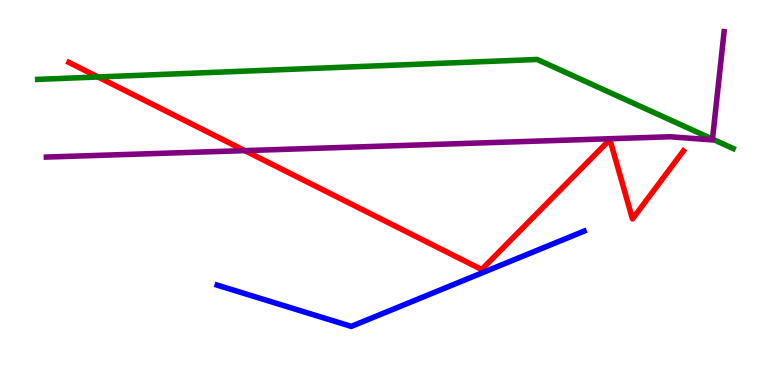[{'lines': ['blue', 'red'], 'intersections': []}, {'lines': ['green', 'red'], 'intersections': [{'x': 1.26, 'y': 8.0}]}, {'lines': ['purple', 'red'], 'intersections': [{'x': 3.16, 'y': 6.09}]}, {'lines': ['blue', 'green'], 'intersections': []}, {'lines': ['blue', 'purple'], 'intersections': []}, {'lines': ['green', 'purple'], 'intersections': [{'x': 9.19, 'y': 6.39}]}]